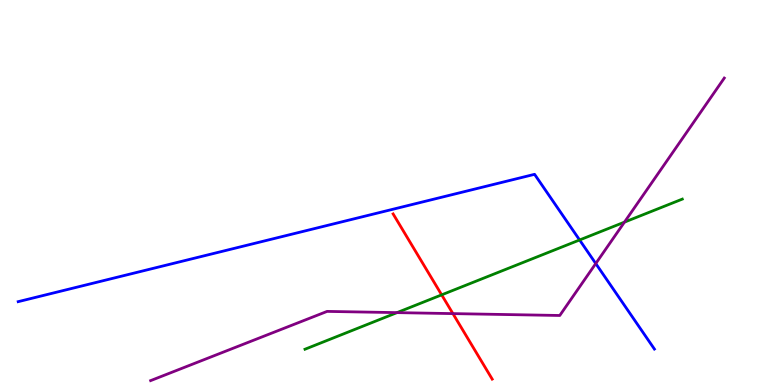[{'lines': ['blue', 'red'], 'intersections': []}, {'lines': ['green', 'red'], 'intersections': [{'x': 5.7, 'y': 2.34}]}, {'lines': ['purple', 'red'], 'intersections': [{'x': 5.84, 'y': 1.85}]}, {'lines': ['blue', 'green'], 'intersections': [{'x': 7.48, 'y': 3.77}]}, {'lines': ['blue', 'purple'], 'intersections': [{'x': 7.69, 'y': 3.15}]}, {'lines': ['green', 'purple'], 'intersections': [{'x': 5.12, 'y': 1.88}, {'x': 8.06, 'y': 4.23}]}]